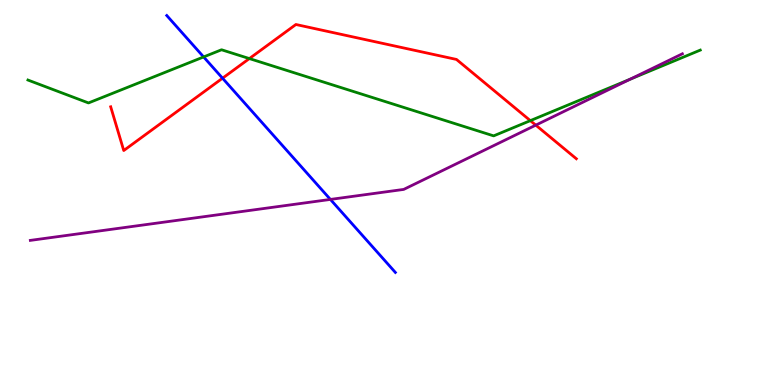[{'lines': ['blue', 'red'], 'intersections': [{'x': 2.87, 'y': 7.97}]}, {'lines': ['green', 'red'], 'intersections': [{'x': 3.22, 'y': 8.48}, {'x': 6.84, 'y': 6.87}]}, {'lines': ['purple', 'red'], 'intersections': [{'x': 6.91, 'y': 6.75}]}, {'lines': ['blue', 'green'], 'intersections': [{'x': 2.63, 'y': 8.52}]}, {'lines': ['blue', 'purple'], 'intersections': [{'x': 4.26, 'y': 4.82}]}, {'lines': ['green', 'purple'], 'intersections': [{'x': 8.13, 'y': 7.94}]}]